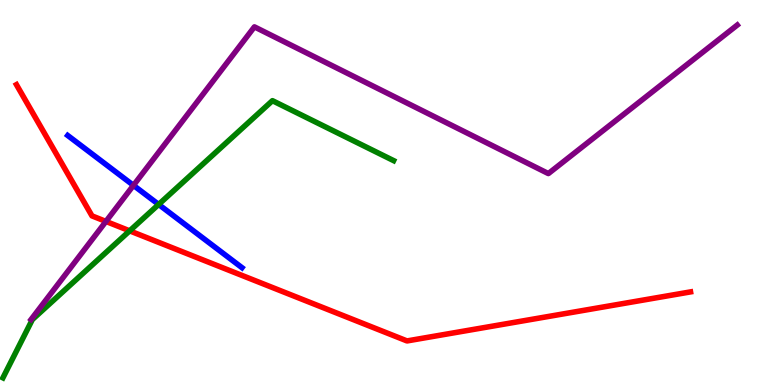[{'lines': ['blue', 'red'], 'intersections': []}, {'lines': ['green', 'red'], 'intersections': [{'x': 1.67, 'y': 4.0}]}, {'lines': ['purple', 'red'], 'intersections': [{'x': 1.37, 'y': 4.25}]}, {'lines': ['blue', 'green'], 'intersections': [{'x': 2.05, 'y': 4.69}]}, {'lines': ['blue', 'purple'], 'intersections': [{'x': 1.72, 'y': 5.19}]}, {'lines': ['green', 'purple'], 'intersections': []}]